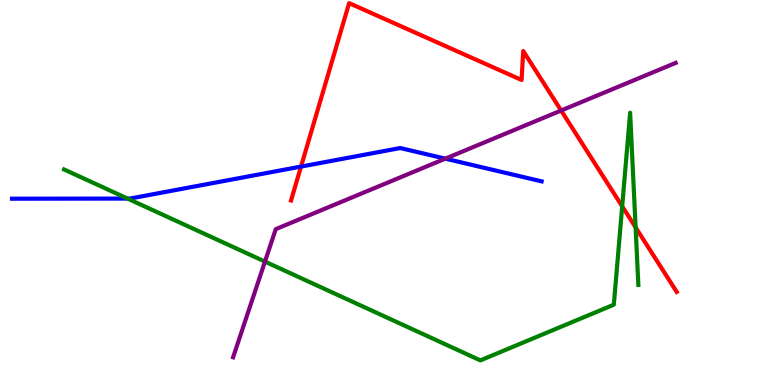[{'lines': ['blue', 'red'], 'intersections': [{'x': 3.88, 'y': 5.67}]}, {'lines': ['green', 'red'], 'intersections': [{'x': 8.03, 'y': 4.64}, {'x': 8.2, 'y': 4.09}]}, {'lines': ['purple', 'red'], 'intersections': [{'x': 7.24, 'y': 7.13}]}, {'lines': ['blue', 'green'], 'intersections': [{'x': 1.65, 'y': 4.84}]}, {'lines': ['blue', 'purple'], 'intersections': [{'x': 5.75, 'y': 5.88}]}, {'lines': ['green', 'purple'], 'intersections': [{'x': 3.42, 'y': 3.21}]}]